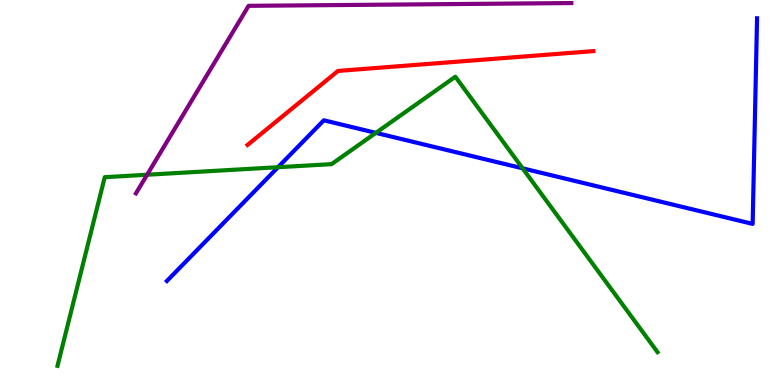[{'lines': ['blue', 'red'], 'intersections': []}, {'lines': ['green', 'red'], 'intersections': []}, {'lines': ['purple', 'red'], 'intersections': []}, {'lines': ['blue', 'green'], 'intersections': [{'x': 3.59, 'y': 5.66}, {'x': 4.85, 'y': 6.55}, {'x': 6.74, 'y': 5.63}]}, {'lines': ['blue', 'purple'], 'intersections': []}, {'lines': ['green', 'purple'], 'intersections': [{'x': 1.9, 'y': 5.46}]}]